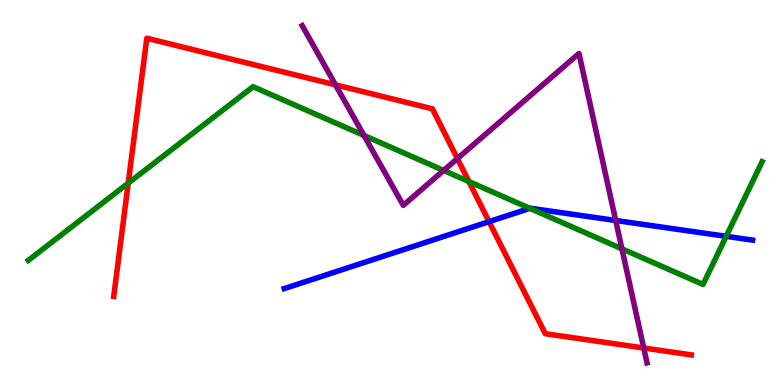[{'lines': ['blue', 'red'], 'intersections': [{'x': 6.31, 'y': 4.24}]}, {'lines': ['green', 'red'], 'intersections': [{'x': 1.65, 'y': 5.24}, {'x': 6.05, 'y': 5.28}]}, {'lines': ['purple', 'red'], 'intersections': [{'x': 4.33, 'y': 7.8}, {'x': 5.9, 'y': 5.88}, {'x': 8.31, 'y': 0.961}]}, {'lines': ['blue', 'green'], 'intersections': [{'x': 6.84, 'y': 4.59}, {'x': 9.37, 'y': 3.86}]}, {'lines': ['blue', 'purple'], 'intersections': [{'x': 7.94, 'y': 4.27}]}, {'lines': ['green', 'purple'], 'intersections': [{'x': 4.7, 'y': 6.48}, {'x': 5.72, 'y': 5.57}, {'x': 8.02, 'y': 3.54}]}]